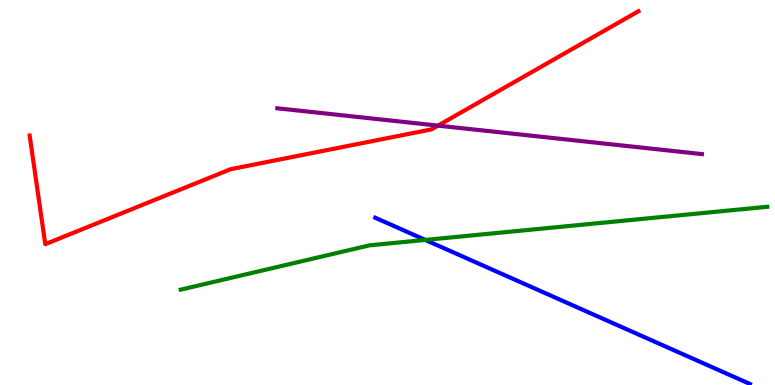[{'lines': ['blue', 'red'], 'intersections': []}, {'lines': ['green', 'red'], 'intersections': []}, {'lines': ['purple', 'red'], 'intersections': [{'x': 5.65, 'y': 6.74}]}, {'lines': ['blue', 'green'], 'intersections': [{'x': 5.49, 'y': 3.77}]}, {'lines': ['blue', 'purple'], 'intersections': []}, {'lines': ['green', 'purple'], 'intersections': []}]